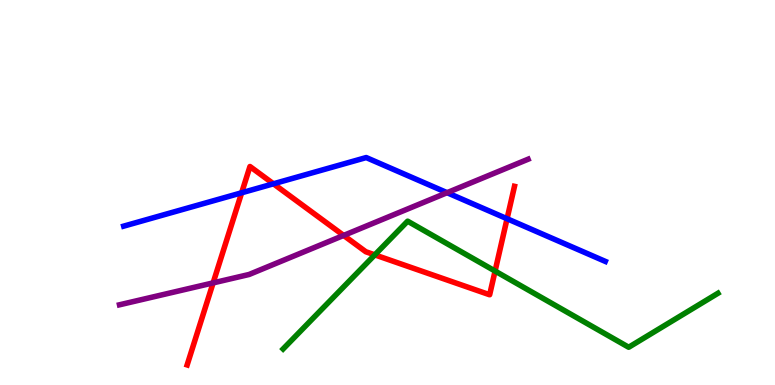[{'lines': ['blue', 'red'], 'intersections': [{'x': 3.12, 'y': 4.99}, {'x': 3.53, 'y': 5.23}, {'x': 6.54, 'y': 4.32}]}, {'lines': ['green', 'red'], 'intersections': [{'x': 4.84, 'y': 3.38}, {'x': 6.39, 'y': 2.96}]}, {'lines': ['purple', 'red'], 'intersections': [{'x': 2.75, 'y': 2.65}, {'x': 4.43, 'y': 3.89}]}, {'lines': ['blue', 'green'], 'intersections': []}, {'lines': ['blue', 'purple'], 'intersections': [{'x': 5.77, 'y': 5.0}]}, {'lines': ['green', 'purple'], 'intersections': []}]